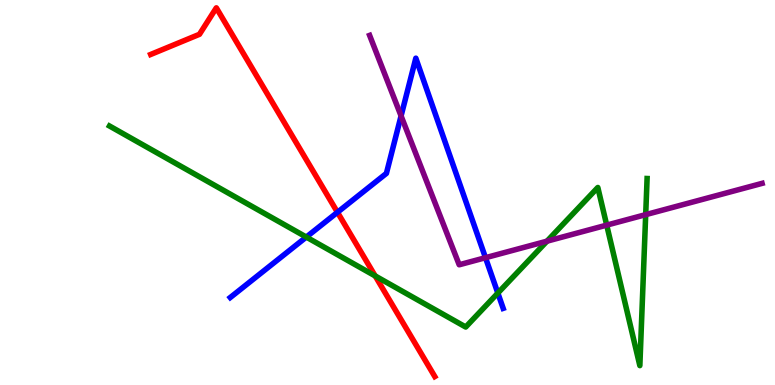[{'lines': ['blue', 'red'], 'intersections': [{'x': 4.35, 'y': 4.49}]}, {'lines': ['green', 'red'], 'intersections': [{'x': 4.84, 'y': 2.83}]}, {'lines': ['purple', 'red'], 'intersections': []}, {'lines': ['blue', 'green'], 'intersections': [{'x': 3.95, 'y': 3.84}, {'x': 6.42, 'y': 2.39}]}, {'lines': ['blue', 'purple'], 'intersections': [{'x': 5.18, 'y': 6.99}, {'x': 6.26, 'y': 3.31}]}, {'lines': ['green', 'purple'], 'intersections': [{'x': 7.06, 'y': 3.74}, {'x': 7.83, 'y': 4.15}, {'x': 8.33, 'y': 4.42}]}]